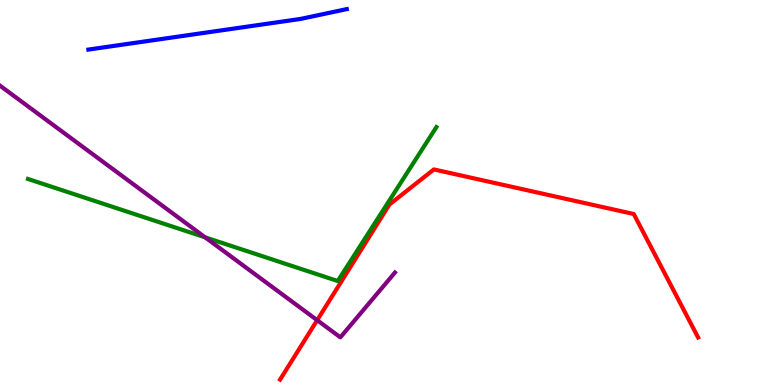[{'lines': ['blue', 'red'], 'intersections': []}, {'lines': ['green', 'red'], 'intersections': []}, {'lines': ['purple', 'red'], 'intersections': [{'x': 4.09, 'y': 1.68}]}, {'lines': ['blue', 'green'], 'intersections': []}, {'lines': ['blue', 'purple'], 'intersections': []}, {'lines': ['green', 'purple'], 'intersections': [{'x': 2.65, 'y': 3.84}]}]